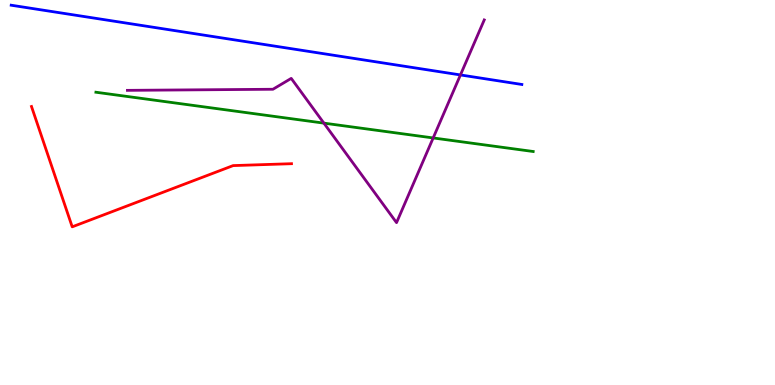[{'lines': ['blue', 'red'], 'intersections': []}, {'lines': ['green', 'red'], 'intersections': []}, {'lines': ['purple', 'red'], 'intersections': []}, {'lines': ['blue', 'green'], 'intersections': []}, {'lines': ['blue', 'purple'], 'intersections': [{'x': 5.94, 'y': 8.05}]}, {'lines': ['green', 'purple'], 'intersections': [{'x': 4.18, 'y': 6.8}, {'x': 5.59, 'y': 6.42}]}]